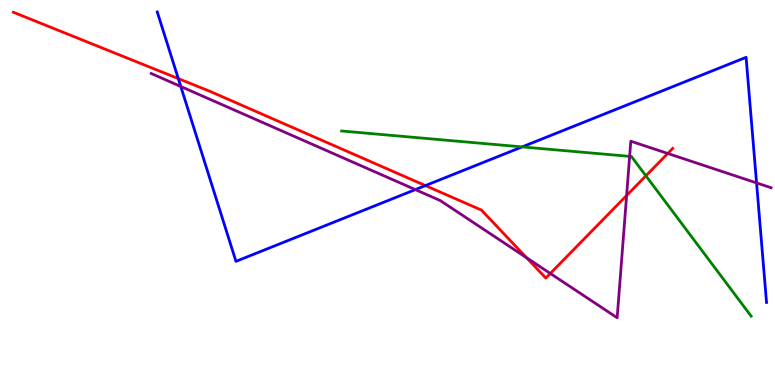[{'lines': ['blue', 'red'], 'intersections': [{'x': 2.3, 'y': 7.96}, {'x': 5.49, 'y': 5.18}]}, {'lines': ['green', 'red'], 'intersections': [{'x': 8.33, 'y': 5.43}]}, {'lines': ['purple', 'red'], 'intersections': [{'x': 6.79, 'y': 3.31}, {'x': 7.1, 'y': 2.9}, {'x': 8.09, 'y': 4.92}, {'x': 8.62, 'y': 6.01}]}, {'lines': ['blue', 'green'], 'intersections': [{'x': 6.74, 'y': 6.18}]}, {'lines': ['blue', 'purple'], 'intersections': [{'x': 2.33, 'y': 7.75}, {'x': 5.36, 'y': 5.08}, {'x': 9.76, 'y': 5.25}]}, {'lines': ['green', 'purple'], 'intersections': [{'x': 8.12, 'y': 5.94}]}]